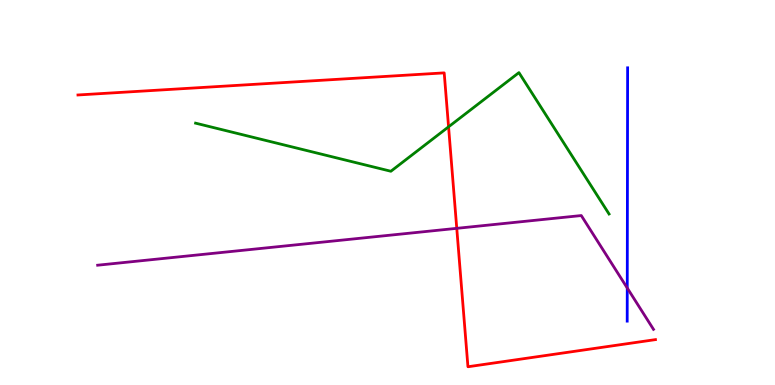[{'lines': ['blue', 'red'], 'intersections': []}, {'lines': ['green', 'red'], 'intersections': [{'x': 5.79, 'y': 6.71}]}, {'lines': ['purple', 'red'], 'intersections': [{'x': 5.89, 'y': 4.07}]}, {'lines': ['blue', 'green'], 'intersections': []}, {'lines': ['blue', 'purple'], 'intersections': [{'x': 8.09, 'y': 2.52}]}, {'lines': ['green', 'purple'], 'intersections': []}]